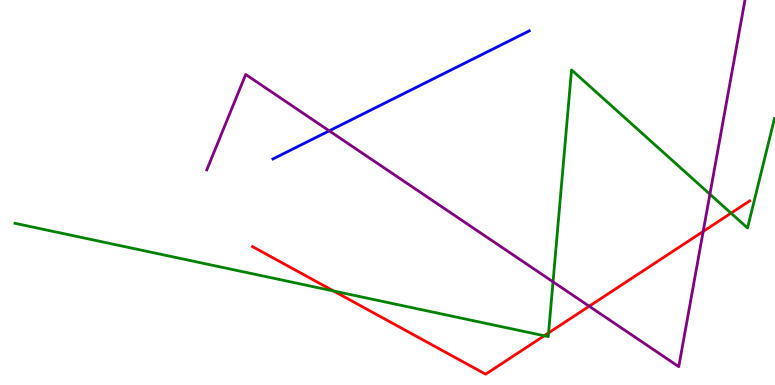[{'lines': ['blue', 'red'], 'intersections': []}, {'lines': ['green', 'red'], 'intersections': [{'x': 4.31, 'y': 2.44}, {'x': 7.02, 'y': 1.28}, {'x': 7.08, 'y': 1.35}, {'x': 9.43, 'y': 4.46}]}, {'lines': ['purple', 'red'], 'intersections': [{'x': 7.6, 'y': 2.05}, {'x': 9.07, 'y': 3.99}]}, {'lines': ['blue', 'green'], 'intersections': []}, {'lines': ['blue', 'purple'], 'intersections': [{'x': 4.25, 'y': 6.6}]}, {'lines': ['green', 'purple'], 'intersections': [{'x': 7.14, 'y': 2.68}, {'x': 9.16, 'y': 4.96}]}]